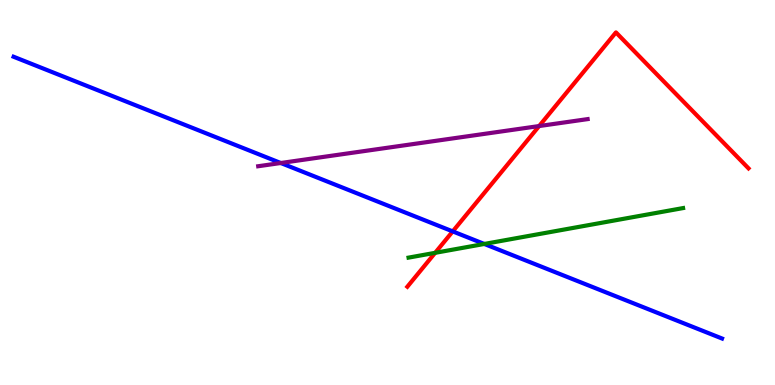[{'lines': ['blue', 'red'], 'intersections': [{'x': 5.84, 'y': 3.99}]}, {'lines': ['green', 'red'], 'intersections': [{'x': 5.61, 'y': 3.43}]}, {'lines': ['purple', 'red'], 'intersections': [{'x': 6.96, 'y': 6.73}]}, {'lines': ['blue', 'green'], 'intersections': [{'x': 6.25, 'y': 3.66}]}, {'lines': ['blue', 'purple'], 'intersections': [{'x': 3.62, 'y': 5.77}]}, {'lines': ['green', 'purple'], 'intersections': []}]